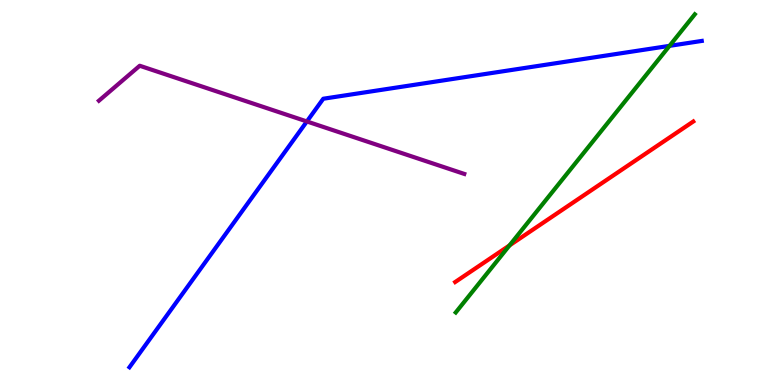[{'lines': ['blue', 'red'], 'intersections': []}, {'lines': ['green', 'red'], 'intersections': [{'x': 6.57, 'y': 3.63}]}, {'lines': ['purple', 'red'], 'intersections': []}, {'lines': ['blue', 'green'], 'intersections': [{'x': 8.64, 'y': 8.81}]}, {'lines': ['blue', 'purple'], 'intersections': [{'x': 3.96, 'y': 6.85}]}, {'lines': ['green', 'purple'], 'intersections': []}]